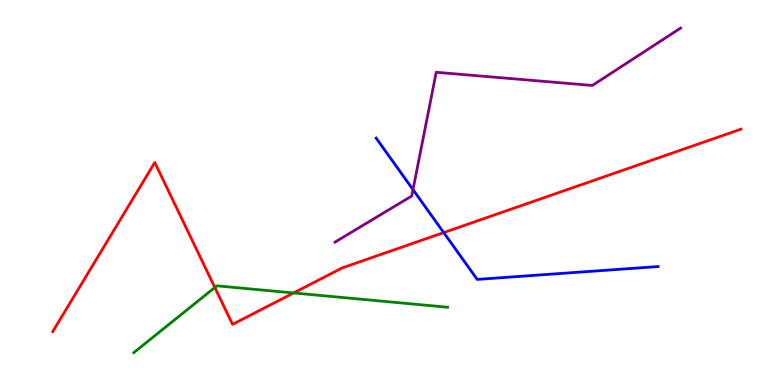[{'lines': ['blue', 'red'], 'intersections': [{'x': 5.73, 'y': 3.96}]}, {'lines': ['green', 'red'], 'intersections': [{'x': 2.77, 'y': 2.53}, {'x': 3.79, 'y': 2.39}]}, {'lines': ['purple', 'red'], 'intersections': []}, {'lines': ['blue', 'green'], 'intersections': []}, {'lines': ['blue', 'purple'], 'intersections': [{'x': 5.33, 'y': 5.07}]}, {'lines': ['green', 'purple'], 'intersections': []}]